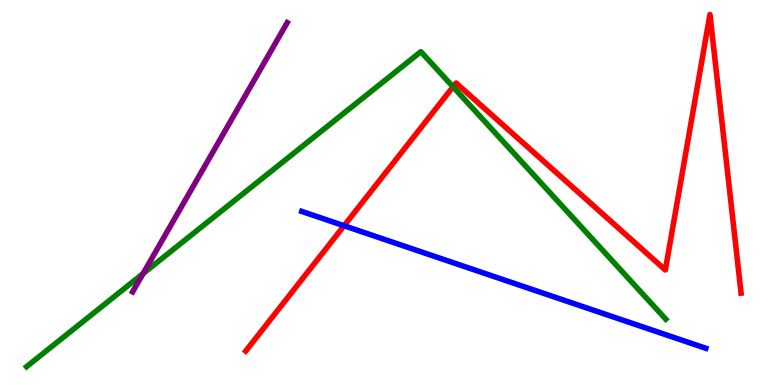[{'lines': ['blue', 'red'], 'intersections': [{'x': 4.44, 'y': 4.14}]}, {'lines': ['green', 'red'], 'intersections': [{'x': 5.85, 'y': 7.74}]}, {'lines': ['purple', 'red'], 'intersections': []}, {'lines': ['blue', 'green'], 'intersections': []}, {'lines': ['blue', 'purple'], 'intersections': []}, {'lines': ['green', 'purple'], 'intersections': [{'x': 1.85, 'y': 2.89}]}]